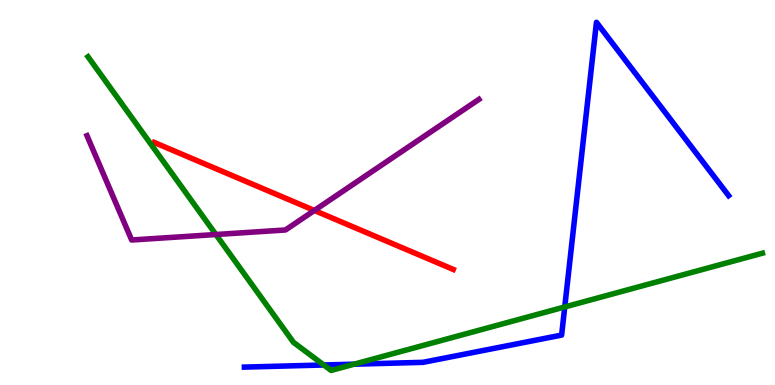[{'lines': ['blue', 'red'], 'intersections': []}, {'lines': ['green', 'red'], 'intersections': []}, {'lines': ['purple', 'red'], 'intersections': [{'x': 4.06, 'y': 4.53}]}, {'lines': ['blue', 'green'], 'intersections': [{'x': 4.18, 'y': 0.52}, {'x': 4.57, 'y': 0.541}, {'x': 7.29, 'y': 2.03}]}, {'lines': ['blue', 'purple'], 'intersections': []}, {'lines': ['green', 'purple'], 'intersections': [{'x': 2.79, 'y': 3.91}]}]